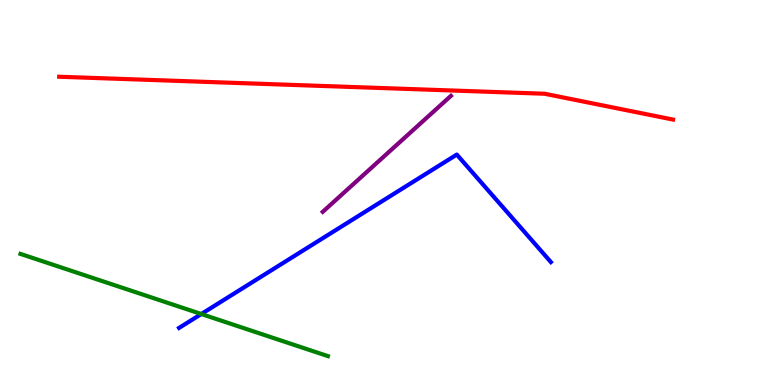[{'lines': ['blue', 'red'], 'intersections': []}, {'lines': ['green', 'red'], 'intersections': []}, {'lines': ['purple', 'red'], 'intersections': []}, {'lines': ['blue', 'green'], 'intersections': [{'x': 2.6, 'y': 1.84}]}, {'lines': ['blue', 'purple'], 'intersections': []}, {'lines': ['green', 'purple'], 'intersections': []}]